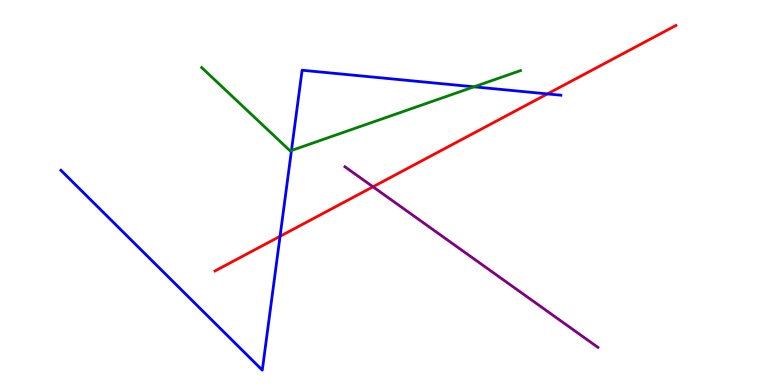[{'lines': ['blue', 'red'], 'intersections': [{'x': 3.61, 'y': 3.86}, {'x': 7.06, 'y': 7.56}]}, {'lines': ['green', 'red'], 'intersections': []}, {'lines': ['purple', 'red'], 'intersections': [{'x': 4.81, 'y': 5.15}]}, {'lines': ['blue', 'green'], 'intersections': [{'x': 3.76, 'y': 6.09}, {'x': 6.12, 'y': 7.74}]}, {'lines': ['blue', 'purple'], 'intersections': []}, {'lines': ['green', 'purple'], 'intersections': []}]